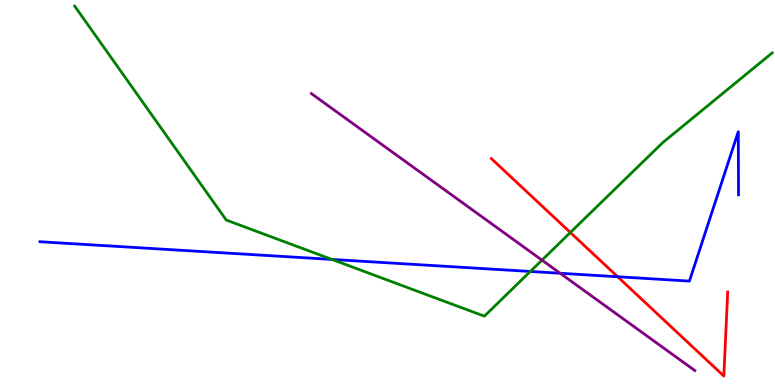[{'lines': ['blue', 'red'], 'intersections': [{'x': 7.97, 'y': 2.81}]}, {'lines': ['green', 'red'], 'intersections': [{'x': 7.36, 'y': 3.96}]}, {'lines': ['purple', 'red'], 'intersections': []}, {'lines': ['blue', 'green'], 'intersections': [{'x': 4.28, 'y': 3.26}, {'x': 6.84, 'y': 2.95}]}, {'lines': ['blue', 'purple'], 'intersections': [{'x': 7.23, 'y': 2.9}]}, {'lines': ['green', 'purple'], 'intersections': [{'x': 6.99, 'y': 3.24}]}]